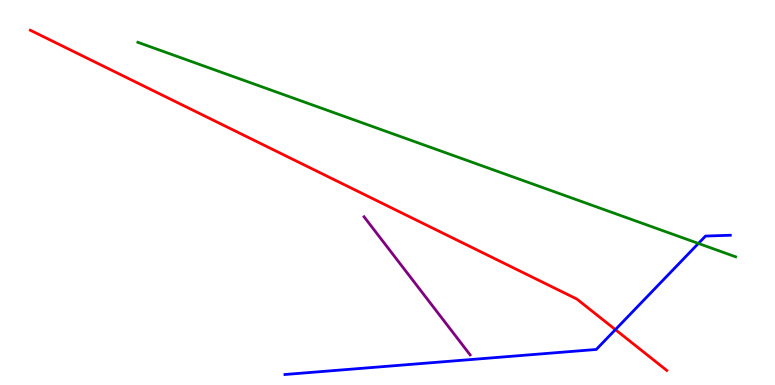[{'lines': ['blue', 'red'], 'intersections': [{'x': 7.94, 'y': 1.44}]}, {'lines': ['green', 'red'], 'intersections': []}, {'lines': ['purple', 'red'], 'intersections': []}, {'lines': ['blue', 'green'], 'intersections': [{'x': 9.01, 'y': 3.68}]}, {'lines': ['blue', 'purple'], 'intersections': []}, {'lines': ['green', 'purple'], 'intersections': []}]